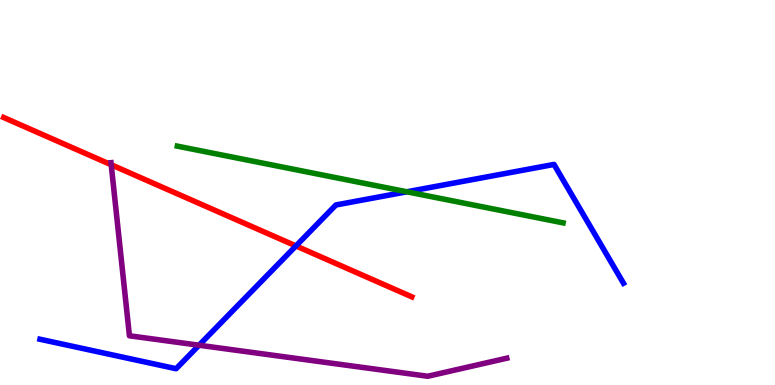[{'lines': ['blue', 'red'], 'intersections': [{'x': 3.82, 'y': 3.61}]}, {'lines': ['green', 'red'], 'intersections': []}, {'lines': ['purple', 'red'], 'intersections': [{'x': 1.43, 'y': 5.72}]}, {'lines': ['blue', 'green'], 'intersections': [{'x': 5.25, 'y': 5.02}]}, {'lines': ['blue', 'purple'], 'intersections': [{'x': 2.57, 'y': 1.03}]}, {'lines': ['green', 'purple'], 'intersections': []}]